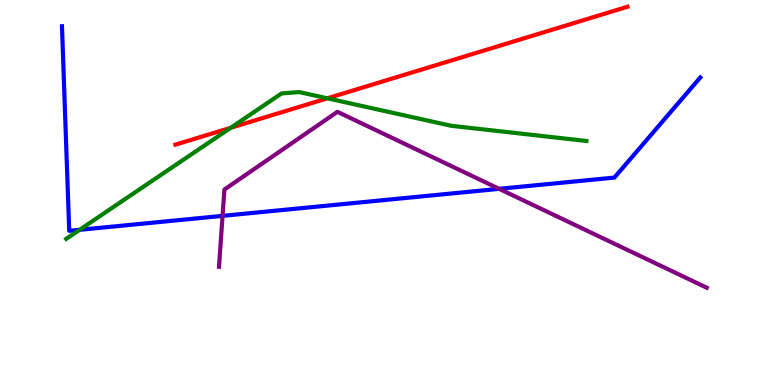[{'lines': ['blue', 'red'], 'intersections': []}, {'lines': ['green', 'red'], 'intersections': [{'x': 2.98, 'y': 6.68}, {'x': 4.22, 'y': 7.45}]}, {'lines': ['purple', 'red'], 'intersections': []}, {'lines': ['blue', 'green'], 'intersections': [{'x': 1.03, 'y': 4.03}]}, {'lines': ['blue', 'purple'], 'intersections': [{'x': 2.87, 'y': 4.39}, {'x': 6.44, 'y': 5.1}]}, {'lines': ['green', 'purple'], 'intersections': []}]